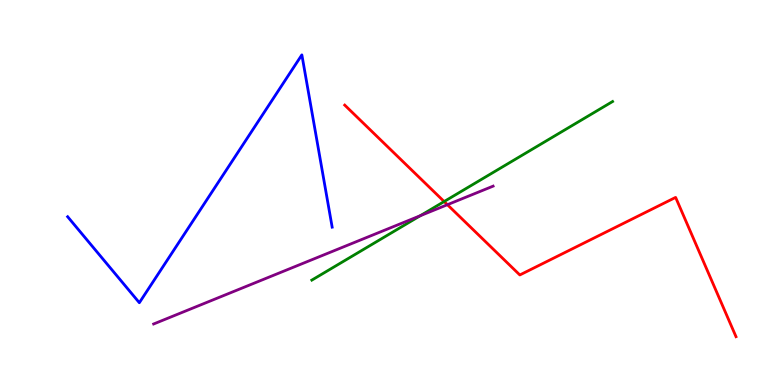[{'lines': ['blue', 'red'], 'intersections': []}, {'lines': ['green', 'red'], 'intersections': [{'x': 5.73, 'y': 4.77}]}, {'lines': ['purple', 'red'], 'intersections': [{'x': 5.77, 'y': 4.68}]}, {'lines': ['blue', 'green'], 'intersections': []}, {'lines': ['blue', 'purple'], 'intersections': []}, {'lines': ['green', 'purple'], 'intersections': [{'x': 5.42, 'y': 4.4}]}]